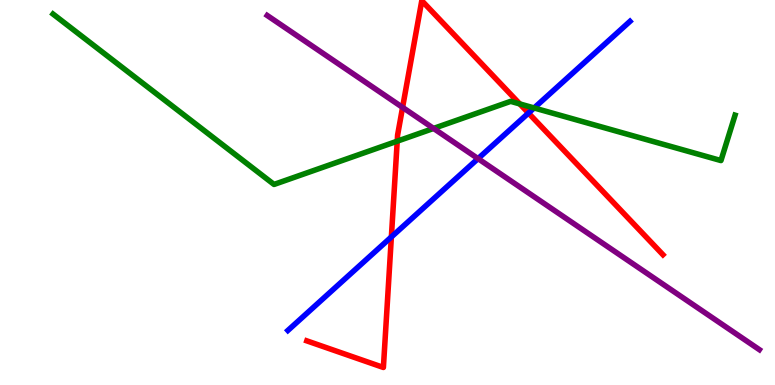[{'lines': ['blue', 'red'], 'intersections': [{'x': 5.05, 'y': 3.85}, {'x': 6.82, 'y': 7.06}]}, {'lines': ['green', 'red'], 'intersections': [{'x': 5.13, 'y': 6.33}, {'x': 6.71, 'y': 7.3}]}, {'lines': ['purple', 'red'], 'intersections': [{'x': 5.19, 'y': 7.21}]}, {'lines': ['blue', 'green'], 'intersections': [{'x': 6.89, 'y': 7.2}]}, {'lines': ['blue', 'purple'], 'intersections': [{'x': 6.17, 'y': 5.88}]}, {'lines': ['green', 'purple'], 'intersections': [{'x': 5.59, 'y': 6.66}]}]